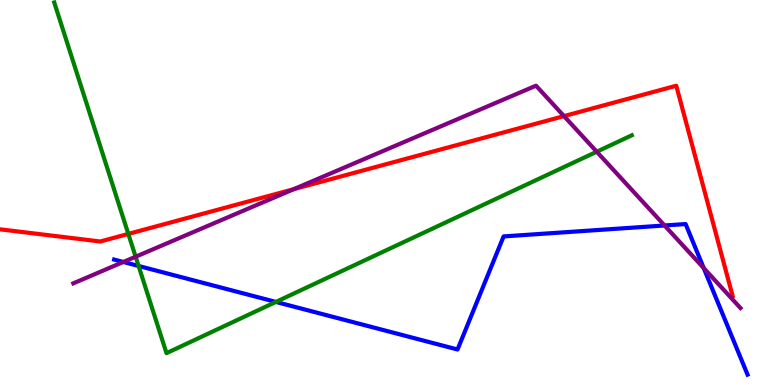[{'lines': ['blue', 'red'], 'intersections': []}, {'lines': ['green', 'red'], 'intersections': [{'x': 1.66, 'y': 3.92}]}, {'lines': ['purple', 'red'], 'intersections': [{'x': 3.79, 'y': 5.09}, {'x': 7.28, 'y': 6.98}]}, {'lines': ['blue', 'green'], 'intersections': [{'x': 1.79, 'y': 3.09}, {'x': 3.56, 'y': 2.16}]}, {'lines': ['blue', 'purple'], 'intersections': [{'x': 1.59, 'y': 3.2}, {'x': 8.57, 'y': 4.14}, {'x': 9.08, 'y': 3.04}]}, {'lines': ['green', 'purple'], 'intersections': [{'x': 1.75, 'y': 3.33}, {'x': 7.7, 'y': 6.06}]}]